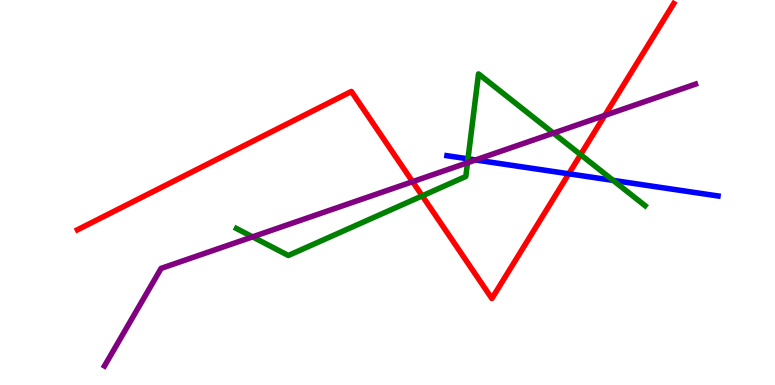[{'lines': ['blue', 'red'], 'intersections': [{'x': 7.34, 'y': 5.49}]}, {'lines': ['green', 'red'], 'intersections': [{'x': 5.45, 'y': 4.91}, {'x': 7.49, 'y': 5.98}]}, {'lines': ['purple', 'red'], 'intersections': [{'x': 5.32, 'y': 5.28}, {'x': 7.8, 'y': 7.0}]}, {'lines': ['blue', 'green'], 'intersections': [{'x': 6.04, 'y': 5.87}, {'x': 7.91, 'y': 5.31}]}, {'lines': ['blue', 'purple'], 'intersections': [{'x': 6.14, 'y': 5.85}]}, {'lines': ['green', 'purple'], 'intersections': [{'x': 3.26, 'y': 3.85}, {'x': 6.03, 'y': 5.77}, {'x': 7.14, 'y': 6.54}]}]